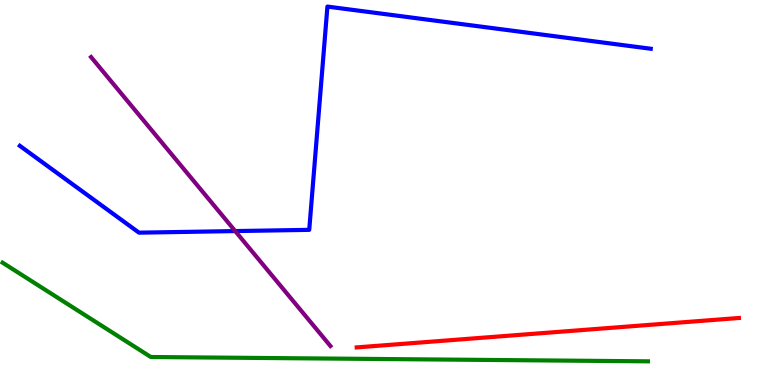[{'lines': ['blue', 'red'], 'intersections': []}, {'lines': ['green', 'red'], 'intersections': []}, {'lines': ['purple', 'red'], 'intersections': []}, {'lines': ['blue', 'green'], 'intersections': []}, {'lines': ['blue', 'purple'], 'intersections': [{'x': 3.03, 'y': 4.0}]}, {'lines': ['green', 'purple'], 'intersections': []}]